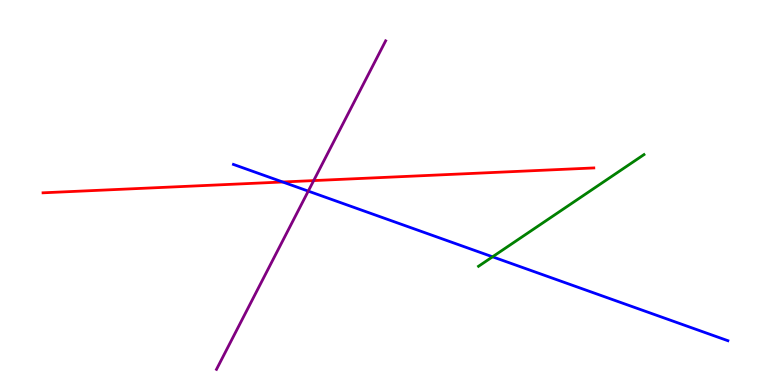[{'lines': ['blue', 'red'], 'intersections': [{'x': 3.65, 'y': 5.27}]}, {'lines': ['green', 'red'], 'intersections': []}, {'lines': ['purple', 'red'], 'intersections': [{'x': 4.05, 'y': 5.31}]}, {'lines': ['blue', 'green'], 'intersections': [{'x': 6.36, 'y': 3.33}]}, {'lines': ['blue', 'purple'], 'intersections': [{'x': 3.98, 'y': 5.04}]}, {'lines': ['green', 'purple'], 'intersections': []}]